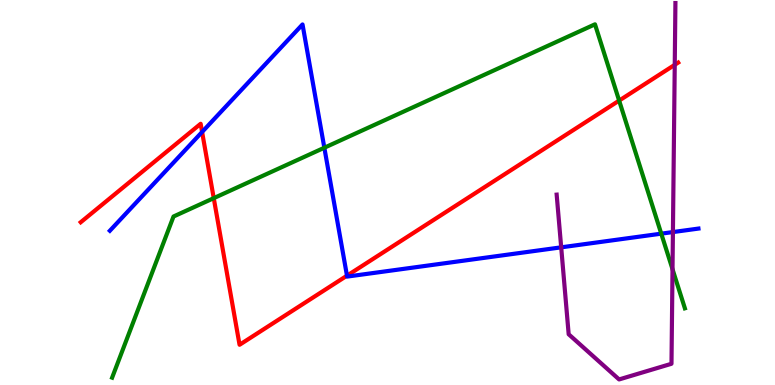[{'lines': ['blue', 'red'], 'intersections': [{'x': 2.61, 'y': 6.57}, {'x': 4.48, 'y': 2.84}]}, {'lines': ['green', 'red'], 'intersections': [{'x': 2.76, 'y': 4.85}, {'x': 7.99, 'y': 7.39}]}, {'lines': ['purple', 'red'], 'intersections': [{'x': 8.71, 'y': 8.32}]}, {'lines': ['blue', 'green'], 'intersections': [{'x': 4.19, 'y': 6.16}, {'x': 8.53, 'y': 3.93}]}, {'lines': ['blue', 'purple'], 'intersections': [{'x': 7.24, 'y': 3.58}, {'x': 8.68, 'y': 3.97}]}, {'lines': ['green', 'purple'], 'intersections': [{'x': 8.68, 'y': 3.01}]}]